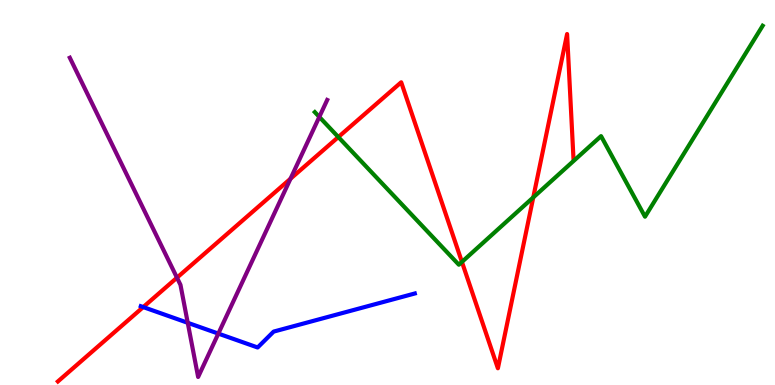[{'lines': ['blue', 'red'], 'intersections': [{'x': 1.85, 'y': 2.02}]}, {'lines': ['green', 'red'], 'intersections': [{'x': 4.37, 'y': 6.44}, {'x': 5.96, 'y': 3.2}, {'x': 6.88, 'y': 4.87}]}, {'lines': ['purple', 'red'], 'intersections': [{'x': 2.28, 'y': 2.79}, {'x': 3.75, 'y': 5.36}]}, {'lines': ['blue', 'green'], 'intersections': []}, {'lines': ['blue', 'purple'], 'intersections': [{'x': 2.42, 'y': 1.62}, {'x': 2.82, 'y': 1.33}]}, {'lines': ['green', 'purple'], 'intersections': [{'x': 4.12, 'y': 6.96}]}]